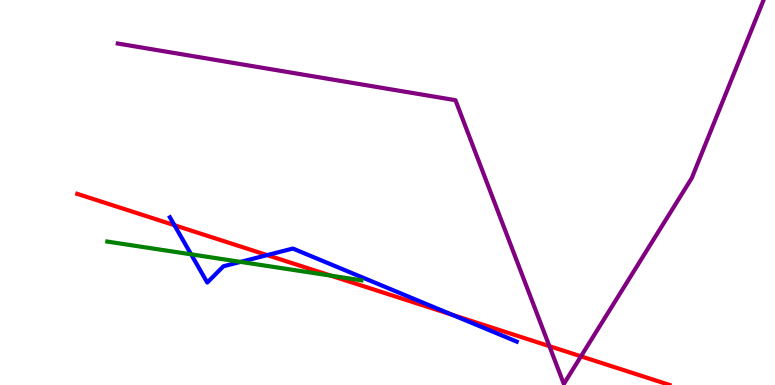[{'lines': ['blue', 'red'], 'intersections': [{'x': 2.25, 'y': 4.15}, {'x': 3.45, 'y': 3.37}, {'x': 5.84, 'y': 1.82}]}, {'lines': ['green', 'red'], 'intersections': [{'x': 4.27, 'y': 2.84}]}, {'lines': ['purple', 'red'], 'intersections': [{'x': 7.09, 'y': 1.01}, {'x': 7.5, 'y': 0.745}]}, {'lines': ['blue', 'green'], 'intersections': [{'x': 2.47, 'y': 3.39}, {'x': 3.1, 'y': 3.2}]}, {'lines': ['blue', 'purple'], 'intersections': []}, {'lines': ['green', 'purple'], 'intersections': []}]